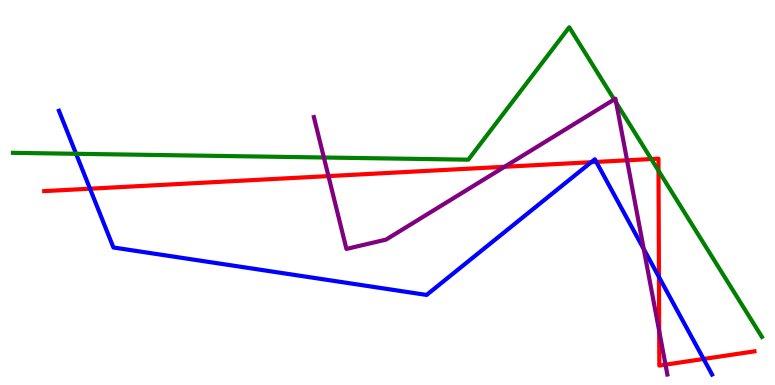[{'lines': ['blue', 'red'], 'intersections': [{'x': 1.16, 'y': 5.1}, {'x': 7.63, 'y': 5.79}, {'x': 7.69, 'y': 5.79}, {'x': 8.5, 'y': 2.81}, {'x': 9.08, 'y': 0.676}]}, {'lines': ['green', 'red'], 'intersections': [{'x': 8.4, 'y': 5.87}, {'x': 8.5, 'y': 5.57}]}, {'lines': ['purple', 'red'], 'intersections': [{'x': 4.24, 'y': 5.43}, {'x': 6.51, 'y': 5.67}, {'x': 8.09, 'y': 5.84}, {'x': 8.51, 'y': 1.4}, {'x': 8.59, 'y': 0.529}]}, {'lines': ['blue', 'green'], 'intersections': [{'x': 0.982, 'y': 6.01}]}, {'lines': ['blue', 'purple'], 'intersections': [{'x': 8.31, 'y': 3.53}]}, {'lines': ['green', 'purple'], 'intersections': [{'x': 4.18, 'y': 5.91}, {'x': 7.92, 'y': 7.42}, {'x': 7.95, 'y': 7.33}]}]